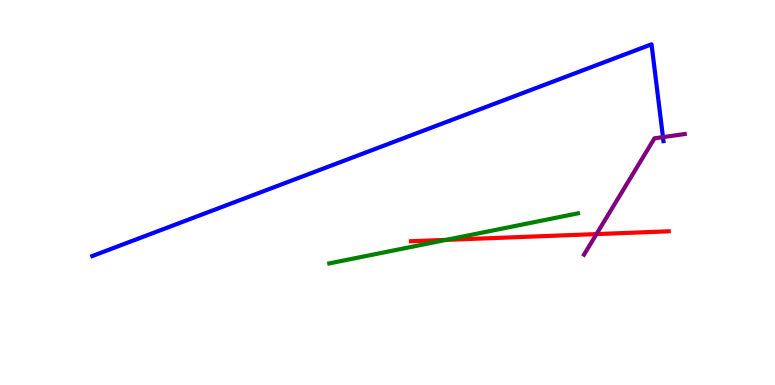[{'lines': ['blue', 'red'], 'intersections': []}, {'lines': ['green', 'red'], 'intersections': [{'x': 5.76, 'y': 3.77}]}, {'lines': ['purple', 'red'], 'intersections': [{'x': 7.7, 'y': 3.92}]}, {'lines': ['blue', 'green'], 'intersections': []}, {'lines': ['blue', 'purple'], 'intersections': [{'x': 8.55, 'y': 6.44}]}, {'lines': ['green', 'purple'], 'intersections': []}]